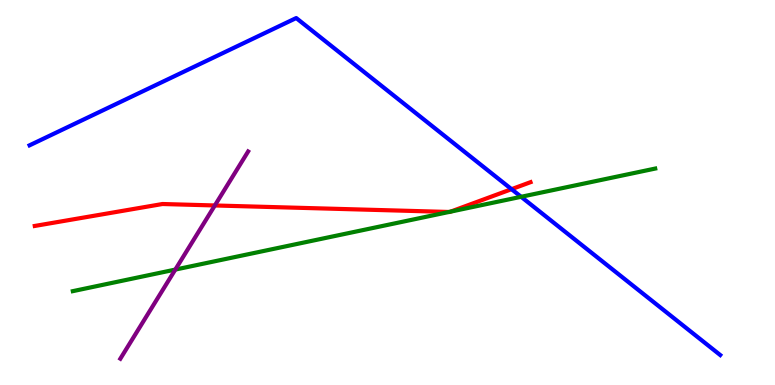[{'lines': ['blue', 'red'], 'intersections': [{'x': 6.6, 'y': 5.09}]}, {'lines': ['green', 'red'], 'intersections': [{'x': 5.79, 'y': 4.49}, {'x': 5.81, 'y': 4.5}]}, {'lines': ['purple', 'red'], 'intersections': [{'x': 2.77, 'y': 4.66}]}, {'lines': ['blue', 'green'], 'intersections': [{'x': 6.72, 'y': 4.89}]}, {'lines': ['blue', 'purple'], 'intersections': []}, {'lines': ['green', 'purple'], 'intersections': [{'x': 2.26, 'y': 3.0}]}]